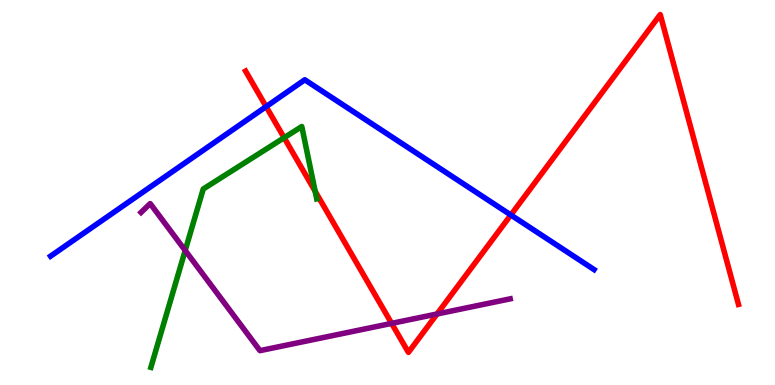[{'lines': ['blue', 'red'], 'intersections': [{'x': 3.43, 'y': 7.23}, {'x': 6.59, 'y': 4.42}]}, {'lines': ['green', 'red'], 'intersections': [{'x': 3.67, 'y': 6.42}, {'x': 4.07, 'y': 5.03}]}, {'lines': ['purple', 'red'], 'intersections': [{'x': 5.05, 'y': 1.6}, {'x': 5.64, 'y': 1.84}]}, {'lines': ['blue', 'green'], 'intersections': []}, {'lines': ['blue', 'purple'], 'intersections': []}, {'lines': ['green', 'purple'], 'intersections': [{'x': 2.39, 'y': 3.49}]}]